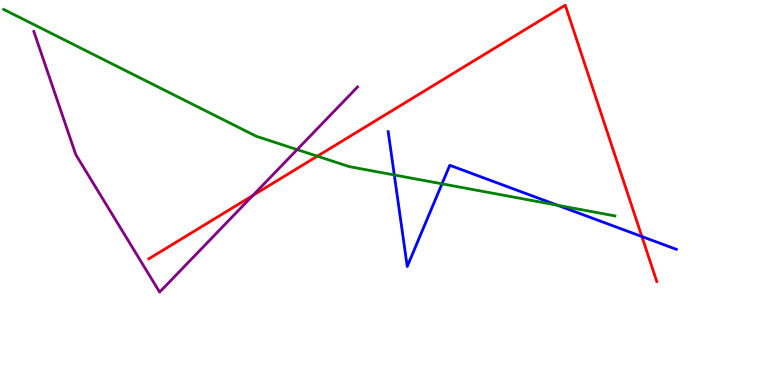[{'lines': ['blue', 'red'], 'intersections': [{'x': 8.28, 'y': 3.86}]}, {'lines': ['green', 'red'], 'intersections': [{'x': 4.09, 'y': 5.94}]}, {'lines': ['purple', 'red'], 'intersections': [{'x': 3.26, 'y': 4.92}]}, {'lines': ['blue', 'green'], 'intersections': [{'x': 5.09, 'y': 5.46}, {'x': 5.7, 'y': 5.23}, {'x': 7.19, 'y': 4.67}]}, {'lines': ['blue', 'purple'], 'intersections': []}, {'lines': ['green', 'purple'], 'intersections': [{'x': 3.83, 'y': 6.11}]}]